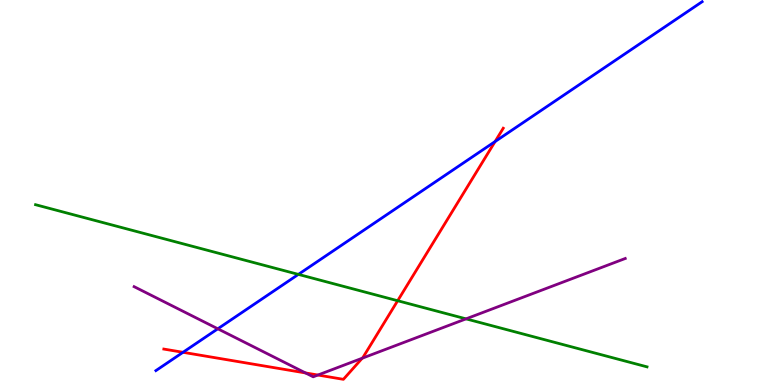[{'lines': ['blue', 'red'], 'intersections': [{'x': 2.36, 'y': 0.849}, {'x': 6.39, 'y': 6.32}]}, {'lines': ['green', 'red'], 'intersections': [{'x': 5.13, 'y': 2.19}]}, {'lines': ['purple', 'red'], 'intersections': [{'x': 3.94, 'y': 0.313}, {'x': 4.1, 'y': 0.259}, {'x': 4.67, 'y': 0.695}]}, {'lines': ['blue', 'green'], 'intersections': [{'x': 3.85, 'y': 2.87}]}, {'lines': ['blue', 'purple'], 'intersections': [{'x': 2.81, 'y': 1.46}]}, {'lines': ['green', 'purple'], 'intersections': [{'x': 6.01, 'y': 1.72}]}]